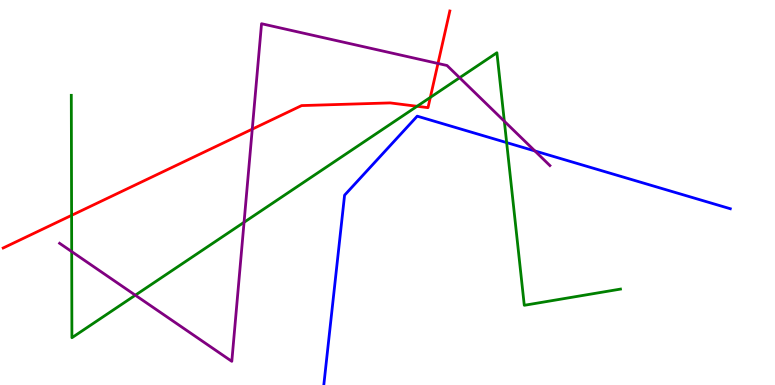[{'lines': ['blue', 'red'], 'intersections': []}, {'lines': ['green', 'red'], 'intersections': [{'x': 0.924, 'y': 4.41}, {'x': 5.38, 'y': 7.24}, {'x': 5.55, 'y': 7.47}]}, {'lines': ['purple', 'red'], 'intersections': [{'x': 3.25, 'y': 6.65}, {'x': 5.65, 'y': 8.35}]}, {'lines': ['blue', 'green'], 'intersections': [{'x': 6.54, 'y': 6.3}]}, {'lines': ['blue', 'purple'], 'intersections': [{'x': 6.9, 'y': 6.08}]}, {'lines': ['green', 'purple'], 'intersections': [{'x': 0.925, 'y': 3.47}, {'x': 1.75, 'y': 2.33}, {'x': 3.15, 'y': 4.23}, {'x': 5.93, 'y': 7.98}, {'x': 6.51, 'y': 6.85}]}]